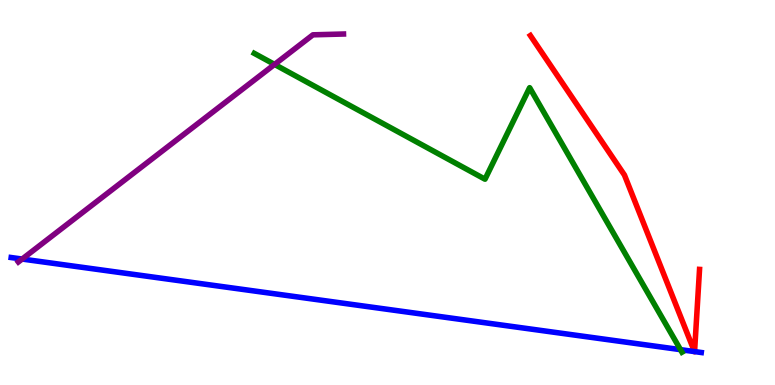[{'lines': ['blue', 'red'], 'intersections': [{'x': 8.96, 'y': 0.868}, {'x': 8.96, 'y': 0.868}]}, {'lines': ['green', 'red'], 'intersections': []}, {'lines': ['purple', 'red'], 'intersections': []}, {'lines': ['blue', 'green'], 'intersections': [{'x': 8.78, 'y': 0.918}]}, {'lines': ['blue', 'purple'], 'intersections': [{'x': 0.286, 'y': 3.27}]}, {'lines': ['green', 'purple'], 'intersections': [{'x': 3.54, 'y': 8.33}]}]